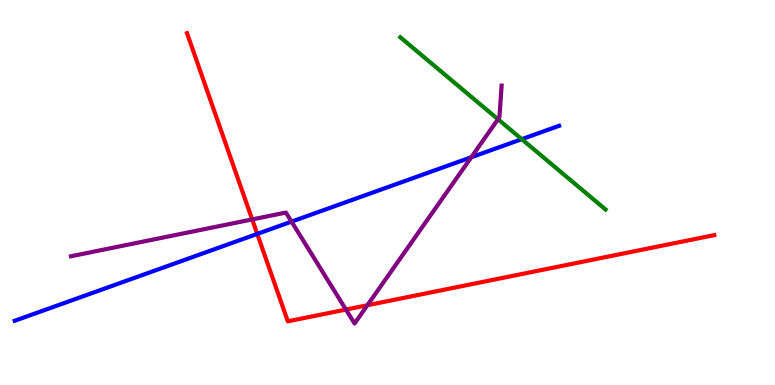[{'lines': ['blue', 'red'], 'intersections': [{'x': 3.32, 'y': 3.92}]}, {'lines': ['green', 'red'], 'intersections': []}, {'lines': ['purple', 'red'], 'intersections': [{'x': 3.25, 'y': 4.3}, {'x': 4.46, 'y': 1.96}, {'x': 4.74, 'y': 2.07}]}, {'lines': ['blue', 'green'], 'intersections': [{'x': 6.73, 'y': 6.38}]}, {'lines': ['blue', 'purple'], 'intersections': [{'x': 3.76, 'y': 4.24}, {'x': 6.08, 'y': 5.92}]}, {'lines': ['green', 'purple'], 'intersections': [{'x': 6.43, 'y': 6.9}]}]